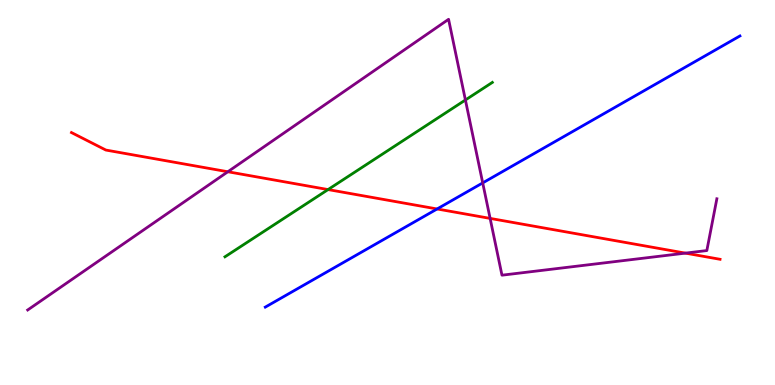[{'lines': ['blue', 'red'], 'intersections': [{'x': 5.64, 'y': 4.57}]}, {'lines': ['green', 'red'], 'intersections': [{'x': 4.23, 'y': 5.08}]}, {'lines': ['purple', 'red'], 'intersections': [{'x': 2.94, 'y': 5.54}, {'x': 6.32, 'y': 4.33}, {'x': 8.84, 'y': 3.43}]}, {'lines': ['blue', 'green'], 'intersections': []}, {'lines': ['blue', 'purple'], 'intersections': [{'x': 6.23, 'y': 5.25}]}, {'lines': ['green', 'purple'], 'intersections': [{'x': 6.01, 'y': 7.4}]}]